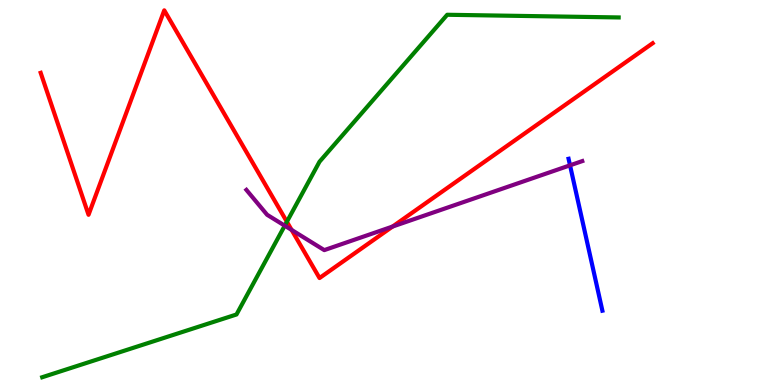[{'lines': ['blue', 'red'], 'intersections': []}, {'lines': ['green', 'red'], 'intersections': [{'x': 3.7, 'y': 4.24}]}, {'lines': ['purple', 'red'], 'intersections': [{'x': 3.76, 'y': 4.03}, {'x': 5.07, 'y': 4.12}]}, {'lines': ['blue', 'green'], 'intersections': []}, {'lines': ['blue', 'purple'], 'intersections': [{'x': 7.36, 'y': 5.71}]}, {'lines': ['green', 'purple'], 'intersections': [{'x': 3.67, 'y': 4.14}]}]